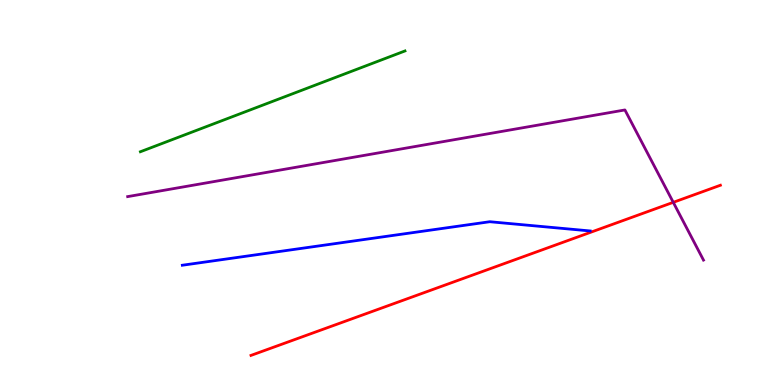[{'lines': ['blue', 'red'], 'intersections': []}, {'lines': ['green', 'red'], 'intersections': []}, {'lines': ['purple', 'red'], 'intersections': [{'x': 8.69, 'y': 4.74}]}, {'lines': ['blue', 'green'], 'intersections': []}, {'lines': ['blue', 'purple'], 'intersections': []}, {'lines': ['green', 'purple'], 'intersections': []}]